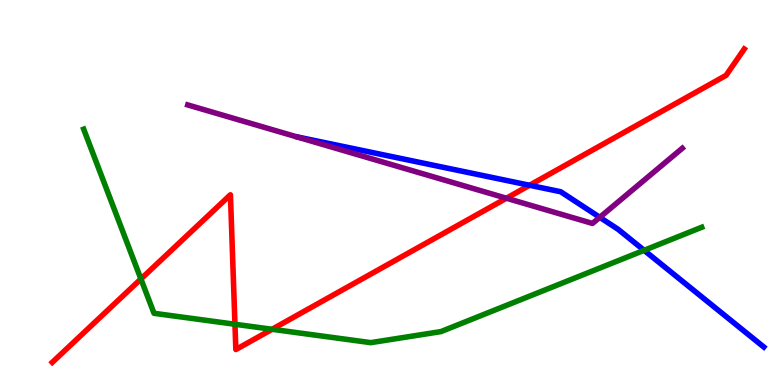[{'lines': ['blue', 'red'], 'intersections': [{'x': 6.83, 'y': 5.19}]}, {'lines': ['green', 'red'], 'intersections': [{'x': 1.82, 'y': 2.75}, {'x': 3.03, 'y': 1.58}, {'x': 3.51, 'y': 1.45}]}, {'lines': ['purple', 'red'], 'intersections': [{'x': 6.53, 'y': 4.85}]}, {'lines': ['blue', 'green'], 'intersections': [{'x': 8.31, 'y': 3.5}]}, {'lines': ['blue', 'purple'], 'intersections': [{'x': 7.74, 'y': 4.36}]}, {'lines': ['green', 'purple'], 'intersections': []}]